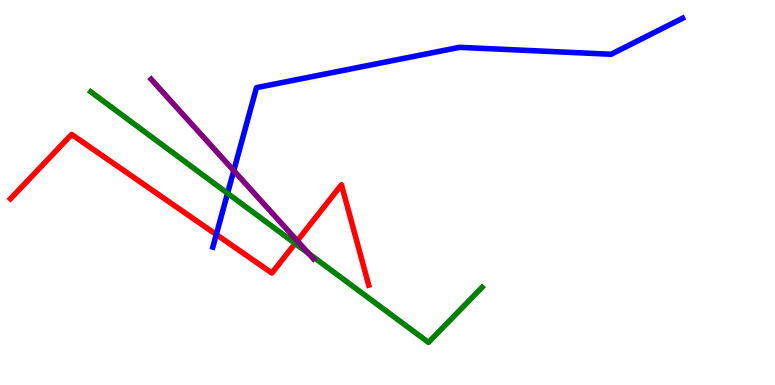[{'lines': ['blue', 'red'], 'intersections': [{'x': 2.79, 'y': 3.91}]}, {'lines': ['green', 'red'], 'intersections': [{'x': 3.81, 'y': 3.68}]}, {'lines': ['purple', 'red'], 'intersections': [{'x': 3.84, 'y': 3.74}]}, {'lines': ['blue', 'green'], 'intersections': [{'x': 2.94, 'y': 4.98}]}, {'lines': ['blue', 'purple'], 'intersections': [{'x': 3.02, 'y': 5.57}]}, {'lines': ['green', 'purple'], 'intersections': [{'x': 3.98, 'y': 3.41}]}]